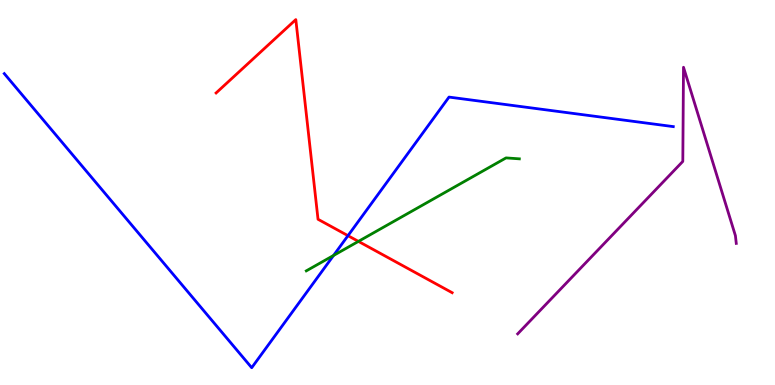[{'lines': ['blue', 'red'], 'intersections': [{'x': 4.49, 'y': 3.88}]}, {'lines': ['green', 'red'], 'intersections': [{'x': 4.62, 'y': 3.73}]}, {'lines': ['purple', 'red'], 'intersections': []}, {'lines': ['blue', 'green'], 'intersections': [{'x': 4.3, 'y': 3.36}]}, {'lines': ['blue', 'purple'], 'intersections': []}, {'lines': ['green', 'purple'], 'intersections': []}]